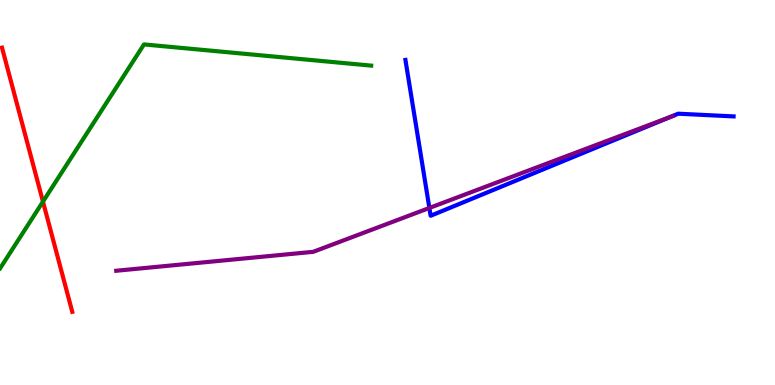[{'lines': ['blue', 'red'], 'intersections': []}, {'lines': ['green', 'red'], 'intersections': [{'x': 0.554, 'y': 4.76}]}, {'lines': ['purple', 'red'], 'intersections': []}, {'lines': ['blue', 'green'], 'intersections': []}, {'lines': ['blue', 'purple'], 'intersections': [{'x': 5.54, 'y': 4.6}, {'x': 8.65, 'y': 6.96}]}, {'lines': ['green', 'purple'], 'intersections': []}]